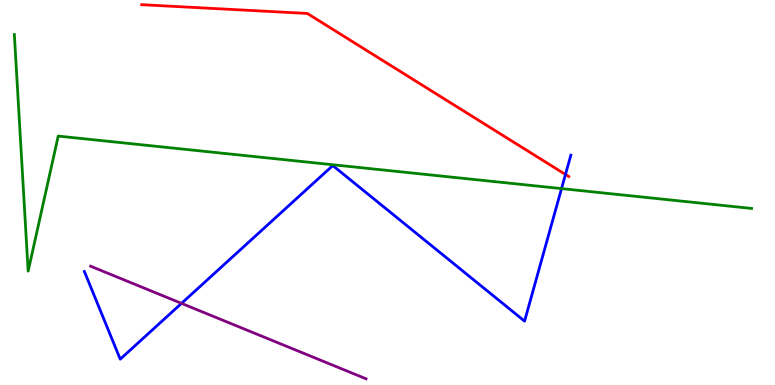[{'lines': ['blue', 'red'], 'intersections': [{'x': 7.3, 'y': 5.47}]}, {'lines': ['green', 'red'], 'intersections': []}, {'lines': ['purple', 'red'], 'intersections': []}, {'lines': ['blue', 'green'], 'intersections': [{'x': 7.25, 'y': 5.1}]}, {'lines': ['blue', 'purple'], 'intersections': [{'x': 2.34, 'y': 2.12}]}, {'lines': ['green', 'purple'], 'intersections': []}]